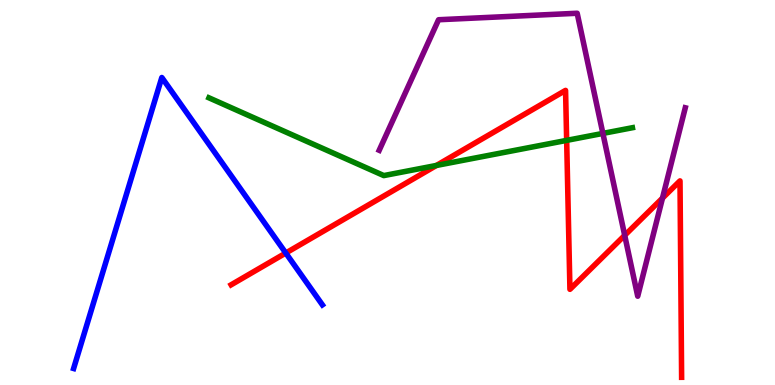[{'lines': ['blue', 'red'], 'intersections': [{'x': 3.69, 'y': 3.43}]}, {'lines': ['green', 'red'], 'intersections': [{'x': 5.63, 'y': 5.7}, {'x': 7.31, 'y': 6.35}]}, {'lines': ['purple', 'red'], 'intersections': [{'x': 8.06, 'y': 3.89}, {'x': 8.55, 'y': 4.85}]}, {'lines': ['blue', 'green'], 'intersections': []}, {'lines': ['blue', 'purple'], 'intersections': []}, {'lines': ['green', 'purple'], 'intersections': [{'x': 7.78, 'y': 6.53}]}]